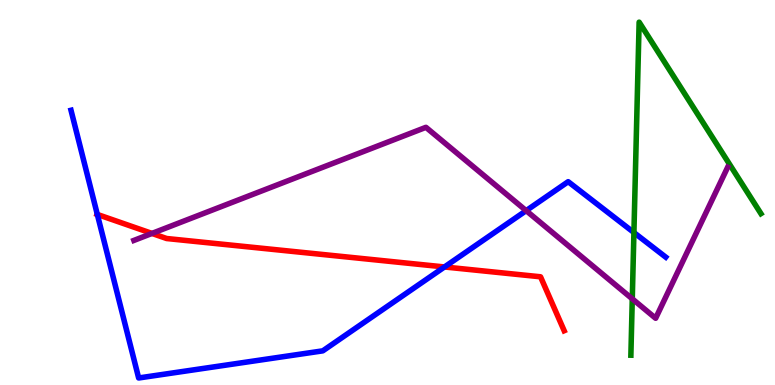[{'lines': ['blue', 'red'], 'intersections': [{'x': 1.26, 'y': 4.43}, {'x': 5.74, 'y': 3.07}]}, {'lines': ['green', 'red'], 'intersections': []}, {'lines': ['purple', 'red'], 'intersections': [{'x': 1.96, 'y': 3.94}]}, {'lines': ['blue', 'green'], 'intersections': [{'x': 8.18, 'y': 3.96}]}, {'lines': ['blue', 'purple'], 'intersections': [{'x': 6.79, 'y': 4.53}]}, {'lines': ['green', 'purple'], 'intersections': [{'x': 8.16, 'y': 2.24}]}]